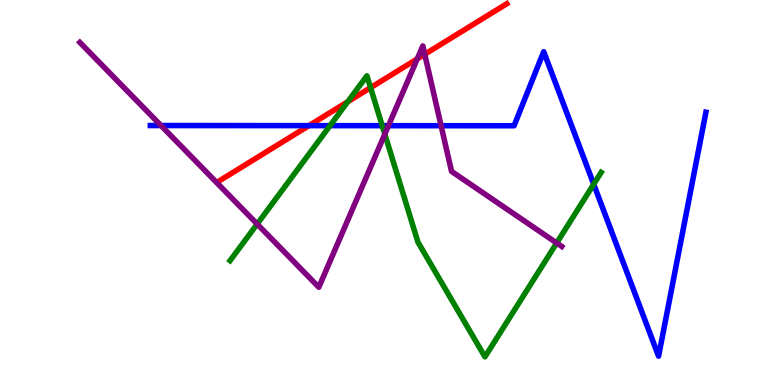[{'lines': ['blue', 'red'], 'intersections': [{'x': 3.99, 'y': 6.74}]}, {'lines': ['green', 'red'], 'intersections': [{'x': 4.49, 'y': 7.36}, {'x': 4.78, 'y': 7.72}]}, {'lines': ['purple', 'red'], 'intersections': [{'x': 5.38, 'y': 8.47}, {'x': 5.48, 'y': 8.59}]}, {'lines': ['blue', 'green'], 'intersections': [{'x': 4.26, 'y': 6.74}, {'x': 4.93, 'y': 6.74}, {'x': 7.66, 'y': 5.21}]}, {'lines': ['blue', 'purple'], 'intersections': [{'x': 2.08, 'y': 6.74}, {'x': 5.01, 'y': 6.74}, {'x': 5.69, 'y': 6.73}]}, {'lines': ['green', 'purple'], 'intersections': [{'x': 3.32, 'y': 4.18}, {'x': 4.97, 'y': 6.52}, {'x': 7.18, 'y': 3.69}]}]